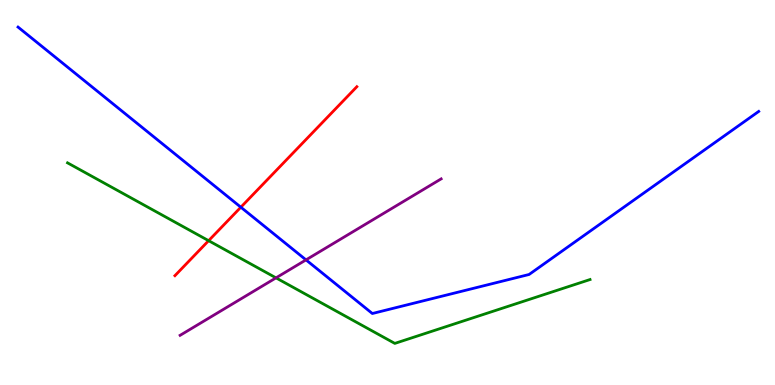[{'lines': ['blue', 'red'], 'intersections': [{'x': 3.11, 'y': 4.62}]}, {'lines': ['green', 'red'], 'intersections': [{'x': 2.69, 'y': 3.75}]}, {'lines': ['purple', 'red'], 'intersections': []}, {'lines': ['blue', 'green'], 'intersections': []}, {'lines': ['blue', 'purple'], 'intersections': [{'x': 3.95, 'y': 3.25}]}, {'lines': ['green', 'purple'], 'intersections': [{'x': 3.56, 'y': 2.78}]}]